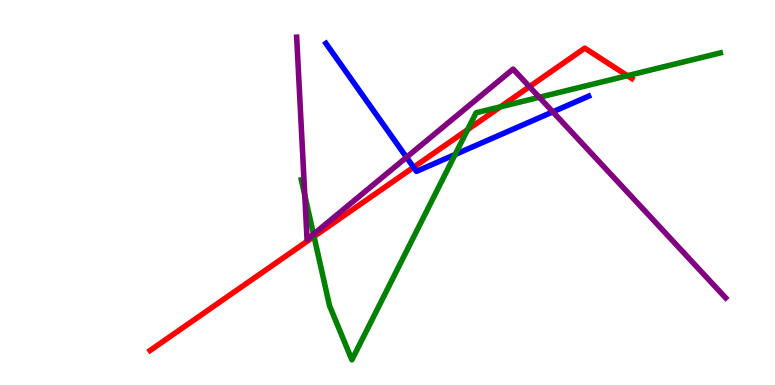[{'lines': ['blue', 'red'], 'intersections': [{'x': 5.34, 'y': 5.66}]}, {'lines': ['green', 'red'], 'intersections': [{'x': 4.05, 'y': 3.86}, {'x': 6.03, 'y': 6.63}, {'x': 6.46, 'y': 7.23}, {'x': 8.1, 'y': 8.03}]}, {'lines': ['purple', 'red'], 'intersections': [{'x': 6.83, 'y': 7.75}]}, {'lines': ['blue', 'green'], 'intersections': [{'x': 5.87, 'y': 5.99}]}, {'lines': ['blue', 'purple'], 'intersections': [{'x': 5.25, 'y': 5.91}, {'x': 7.13, 'y': 7.1}]}, {'lines': ['green', 'purple'], 'intersections': [{'x': 3.93, 'y': 4.93}, {'x': 4.05, 'y': 3.92}, {'x': 6.96, 'y': 7.47}]}]